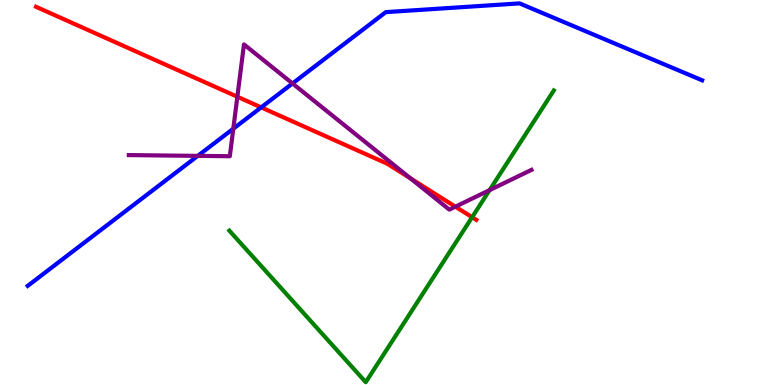[{'lines': ['blue', 'red'], 'intersections': [{'x': 3.37, 'y': 7.21}]}, {'lines': ['green', 'red'], 'intersections': [{'x': 6.09, 'y': 4.36}]}, {'lines': ['purple', 'red'], 'intersections': [{'x': 3.06, 'y': 7.49}, {'x': 5.3, 'y': 5.37}, {'x': 5.88, 'y': 4.63}]}, {'lines': ['blue', 'green'], 'intersections': []}, {'lines': ['blue', 'purple'], 'intersections': [{'x': 2.55, 'y': 5.95}, {'x': 3.01, 'y': 6.66}, {'x': 3.77, 'y': 7.83}]}, {'lines': ['green', 'purple'], 'intersections': [{'x': 6.32, 'y': 5.06}]}]